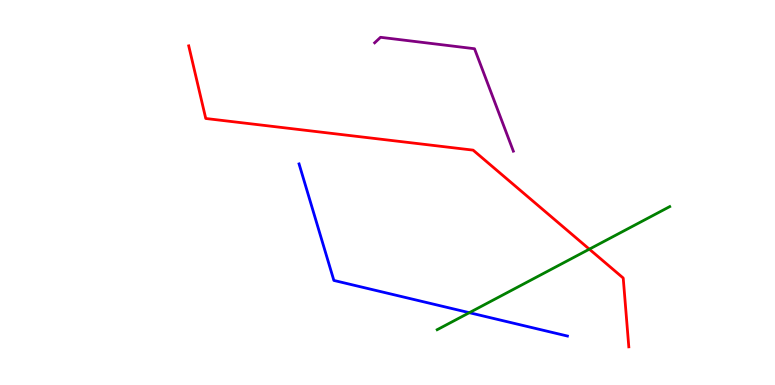[{'lines': ['blue', 'red'], 'intersections': []}, {'lines': ['green', 'red'], 'intersections': [{'x': 7.6, 'y': 3.53}]}, {'lines': ['purple', 'red'], 'intersections': []}, {'lines': ['blue', 'green'], 'intersections': [{'x': 6.06, 'y': 1.88}]}, {'lines': ['blue', 'purple'], 'intersections': []}, {'lines': ['green', 'purple'], 'intersections': []}]